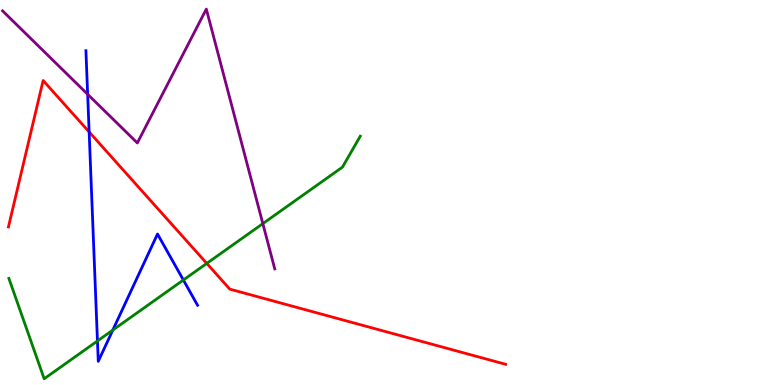[{'lines': ['blue', 'red'], 'intersections': [{'x': 1.15, 'y': 6.57}]}, {'lines': ['green', 'red'], 'intersections': [{'x': 2.67, 'y': 3.16}]}, {'lines': ['purple', 'red'], 'intersections': []}, {'lines': ['blue', 'green'], 'intersections': [{'x': 1.26, 'y': 1.14}, {'x': 1.46, 'y': 1.43}, {'x': 2.37, 'y': 2.73}]}, {'lines': ['blue', 'purple'], 'intersections': [{'x': 1.13, 'y': 7.55}]}, {'lines': ['green', 'purple'], 'intersections': [{'x': 3.39, 'y': 4.19}]}]